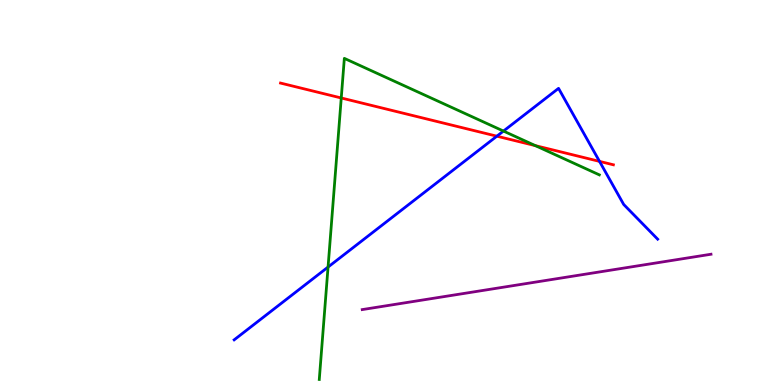[{'lines': ['blue', 'red'], 'intersections': [{'x': 6.41, 'y': 6.46}, {'x': 7.74, 'y': 5.81}]}, {'lines': ['green', 'red'], 'intersections': [{'x': 4.4, 'y': 7.46}, {'x': 6.91, 'y': 6.22}]}, {'lines': ['purple', 'red'], 'intersections': []}, {'lines': ['blue', 'green'], 'intersections': [{'x': 4.23, 'y': 3.06}, {'x': 6.5, 'y': 6.6}]}, {'lines': ['blue', 'purple'], 'intersections': []}, {'lines': ['green', 'purple'], 'intersections': []}]